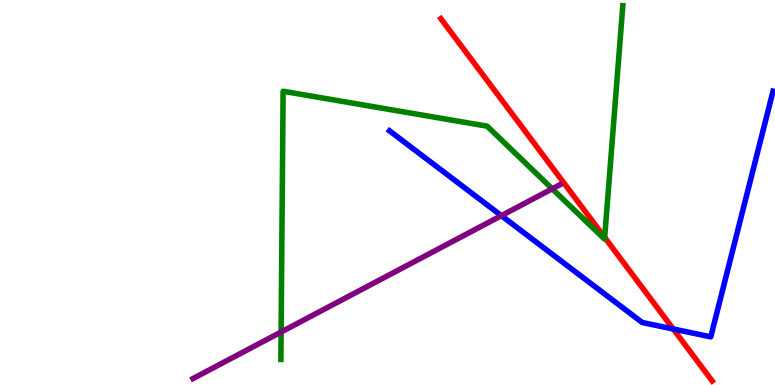[{'lines': ['blue', 'red'], 'intersections': [{'x': 8.69, 'y': 1.45}]}, {'lines': ['green', 'red'], 'intersections': [{'x': 7.8, 'y': 3.83}]}, {'lines': ['purple', 'red'], 'intersections': []}, {'lines': ['blue', 'green'], 'intersections': []}, {'lines': ['blue', 'purple'], 'intersections': [{'x': 6.47, 'y': 4.4}]}, {'lines': ['green', 'purple'], 'intersections': [{'x': 3.63, 'y': 1.38}, {'x': 7.13, 'y': 5.1}]}]